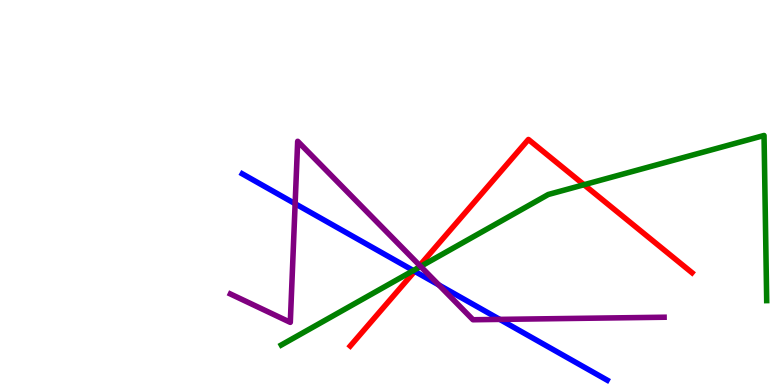[{'lines': ['blue', 'red'], 'intersections': [{'x': 5.35, 'y': 2.95}]}, {'lines': ['green', 'red'], 'intersections': [{'x': 5.38, 'y': 3.03}, {'x': 7.54, 'y': 5.2}]}, {'lines': ['purple', 'red'], 'intersections': [{'x': 5.42, 'y': 3.1}]}, {'lines': ['blue', 'green'], 'intersections': [{'x': 5.33, 'y': 2.97}]}, {'lines': ['blue', 'purple'], 'intersections': [{'x': 3.81, 'y': 4.71}, {'x': 5.66, 'y': 2.6}, {'x': 6.45, 'y': 1.7}]}, {'lines': ['green', 'purple'], 'intersections': [{'x': 5.43, 'y': 3.08}]}]